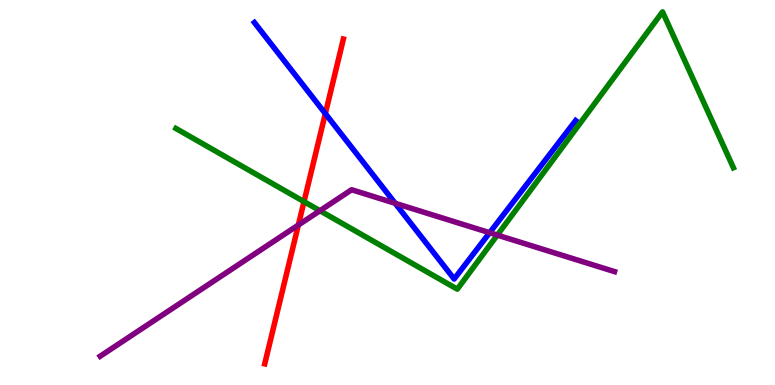[{'lines': ['blue', 'red'], 'intersections': [{'x': 4.2, 'y': 7.05}]}, {'lines': ['green', 'red'], 'intersections': [{'x': 3.92, 'y': 4.76}]}, {'lines': ['purple', 'red'], 'intersections': [{'x': 3.85, 'y': 4.16}]}, {'lines': ['blue', 'green'], 'intersections': []}, {'lines': ['blue', 'purple'], 'intersections': [{'x': 5.1, 'y': 4.72}, {'x': 6.32, 'y': 3.96}]}, {'lines': ['green', 'purple'], 'intersections': [{'x': 4.13, 'y': 4.53}, {'x': 6.42, 'y': 3.89}]}]